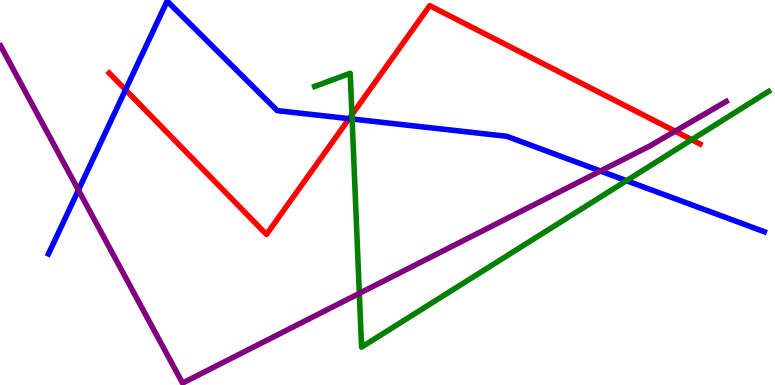[{'lines': ['blue', 'red'], 'intersections': [{'x': 1.62, 'y': 7.67}, {'x': 4.5, 'y': 6.92}]}, {'lines': ['green', 'red'], 'intersections': [{'x': 4.54, 'y': 7.02}, {'x': 8.93, 'y': 6.37}]}, {'lines': ['purple', 'red'], 'intersections': [{'x': 8.71, 'y': 6.59}]}, {'lines': ['blue', 'green'], 'intersections': [{'x': 4.54, 'y': 6.91}, {'x': 8.08, 'y': 5.31}]}, {'lines': ['blue', 'purple'], 'intersections': [{'x': 1.01, 'y': 5.06}, {'x': 7.75, 'y': 5.56}]}, {'lines': ['green', 'purple'], 'intersections': [{'x': 4.64, 'y': 2.38}]}]